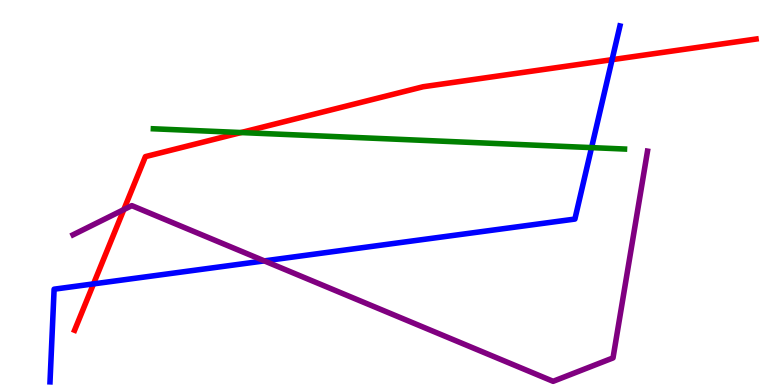[{'lines': ['blue', 'red'], 'intersections': [{'x': 1.21, 'y': 2.63}, {'x': 7.9, 'y': 8.45}]}, {'lines': ['green', 'red'], 'intersections': [{'x': 3.11, 'y': 6.56}]}, {'lines': ['purple', 'red'], 'intersections': [{'x': 1.6, 'y': 4.56}]}, {'lines': ['blue', 'green'], 'intersections': [{'x': 7.63, 'y': 6.17}]}, {'lines': ['blue', 'purple'], 'intersections': [{'x': 3.41, 'y': 3.22}]}, {'lines': ['green', 'purple'], 'intersections': []}]